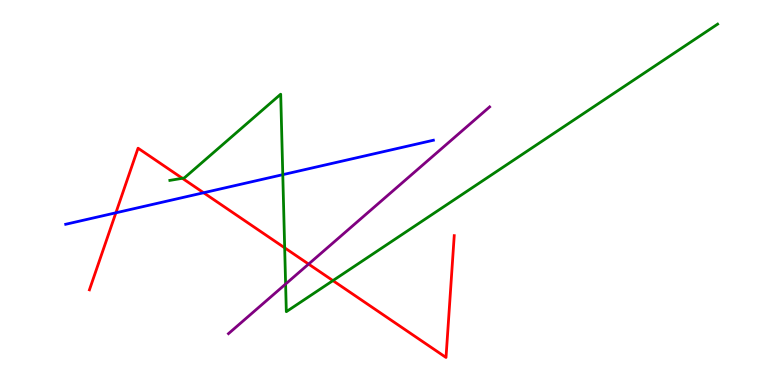[{'lines': ['blue', 'red'], 'intersections': [{'x': 1.5, 'y': 4.47}, {'x': 2.63, 'y': 4.99}]}, {'lines': ['green', 'red'], 'intersections': [{'x': 2.35, 'y': 5.37}, {'x': 3.67, 'y': 3.56}, {'x': 4.3, 'y': 2.71}]}, {'lines': ['purple', 'red'], 'intersections': [{'x': 3.98, 'y': 3.14}]}, {'lines': ['blue', 'green'], 'intersections': [{'x': 3.65, 'y': 5.46}]}, {'lines': ['blue', 'purple'], 'intersections': []}, {'lines': ['green', 'purple'], 'intersections': [{'x': 3.69, 'y': 2.62}]}]